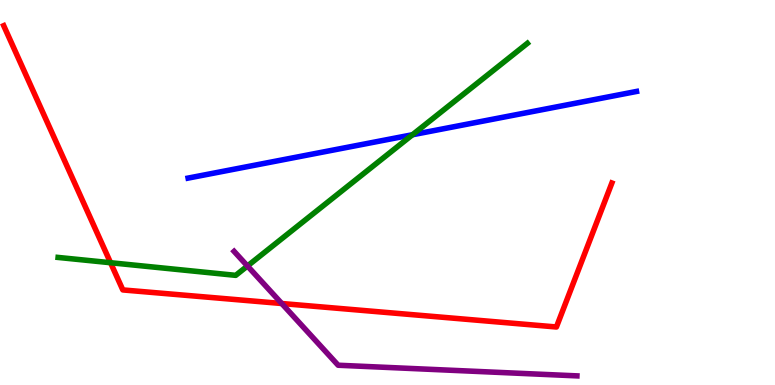[{'lines': ['blue', 'red'], 'intersections': []}, {'lines': ['green', 'red'], 'intersections': [{'x': 1.43, 'y': 3.18}]}, {'lines': ['purple', 'red'], 'intersections': [{'x': 3.64, 'y': 2.12}]}, {'lines': ['blue', 'green'], 'intersections': [{'x': 5.32, 'y': 6.5}]}, {'lines': ['blue', 'purple'], 'intersections': []}, {'lines': ['green', 'purple'], 'intersections': [{'x': 3.19, 'y': 3.09}]}]